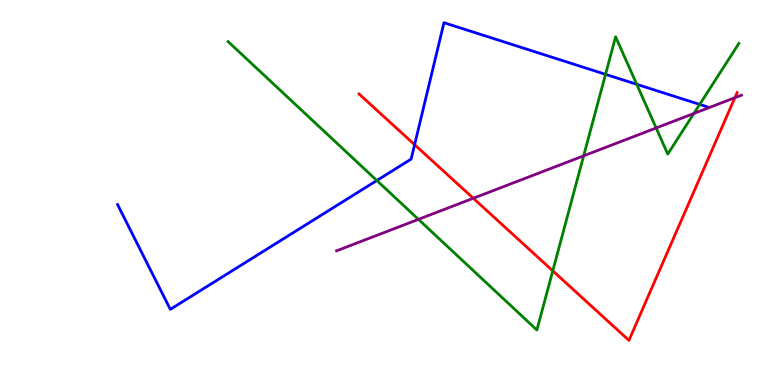[{'lines': ['blue', 'red'], 'intersections': [{'x': 5.35, 'y': 6.24}]}, {'lines': ['green', 'red'], 'intersections': [{'x': 7.13, 'y': 2.97}]}, {'lines': ['purple', 'red'], 'intersections': [{'x': 6.11, 'y': 4.85}, {'x': 9.48, 'y': 7.46}]}, {'lines': ['blue', 'green'], 'intersections': [{'x': 4.86, 'y': 5.31}, {'x': 7.81, 'y': 8.07}, {'x': 8.22, 'y': 7.81}, {'x': 9.03, 'y': 7.29}]}, {'lines': ['blue', 'purple'], 'intersections': []}, {'lines': ['green', 'purple'], 'intersections': [{'x': 5.4, 'y': 4.3}, {'x': 7.53, 'y': 5.95}, {'x': 8.47, 'y': 6.68}, {'x': 8.95, 'y': 7.05}]}]